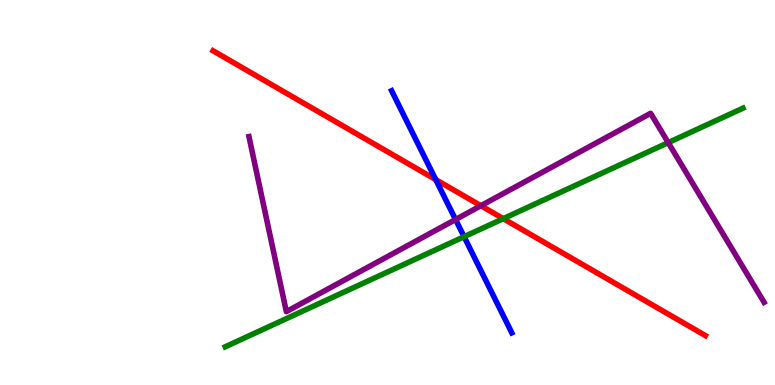[{'lines': ['blue', 'red'], 'intersections': [{'x': 5.62, 'y': 5.34}]}, {'lines': ['green', 'red'], 'intersections': [{'x': 6.49, 'y': 4.32}]}, {'lines': ['purple', 'red'], 'intersections': [{'x': 6.21, 'y': 4.66}]}, {'lines': ['blue', 'green'], 'intersections': [{'x': 5.99, 'y': 3.85}]}, {'lines': ['blue', 'purple'], 'intersections': [{'x': 5.88, 'y': 4.3}]}, {'lines': ['green', 'purple'], 'intersections': [{'x': 8.62, 'y': 6.3}]}]